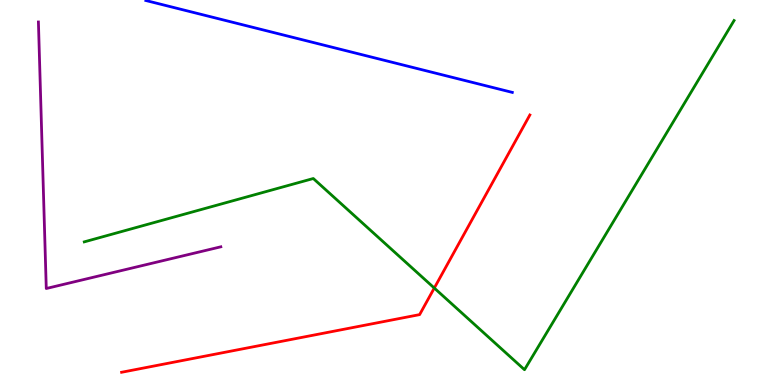[{'lines': ['blue', 'red'], 'intersections': []}, {'lines': ['green', 'red'], 'intersections': [{'x': 5.6, 'y': 2.52}]}, {'lines': ['purple', 'red'], 'intersections': []}, {'lines': ['blue', 'green'], 'intersections': []}, {'lines': ['blue', 'purple'], 'intersections': []}, {'lines': ['green', 'purple'], 'intersections': []}]